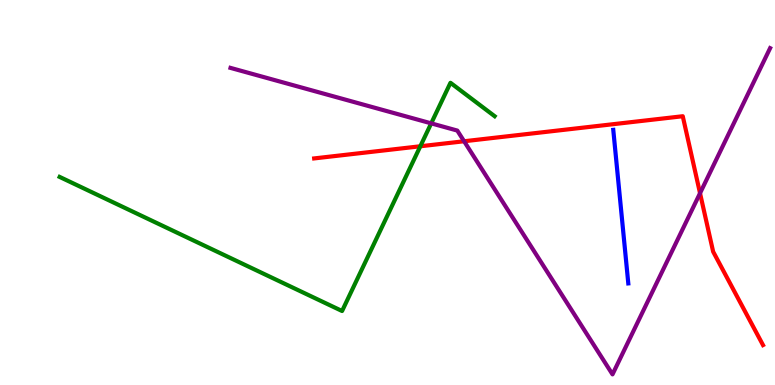[{'lines': ['blue', 'red'], 'intersections': []}, {'lines': ['green', 'red'], 'intersections': [{'x': 5.42, 'y': 6.2}]}, {'lines': ['purple', 'red'], 'intersections': [{'x': 5.99, 'y': 6.33}, {'x': 9.03, 'y': 4.98}]}, {'lines': ['blue', 'green'], 'intersections': []}, {'lines': ['blue', 'purple'], 'intersections': []}, {'lines': ['green', 'purple'], 'intersections': [{'x': 5.56, 'y': 6.8}]}]